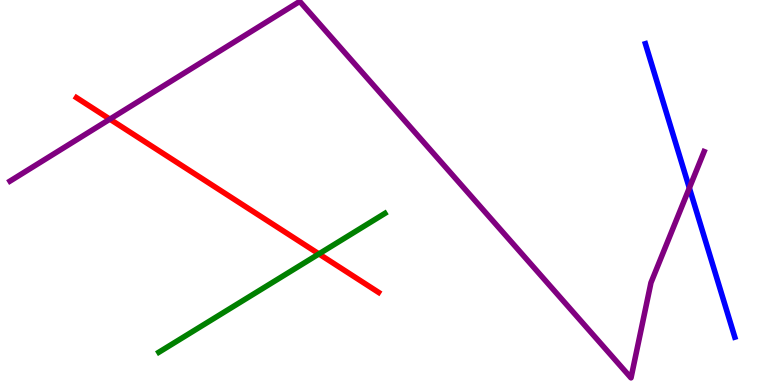[{'lines': ['blue', 'red'], 'intersections': []}, {'lines': ['green', 'red'], 'intersections': [{'x': 4.12, 'y': 3.4}]}, {'lines': ['purple', 'red'], 'intersections': [{'x': 1.42, 'y': 6.9}]}, {'lines': ['blue', 'green'], 'intersections': []}, {'lines': ['blue', 'purple'], 'intersections': [{'x': 8.89, 'y': 5.12}]}, {'lines': ['green', 'purple'], 'intersections': []}]